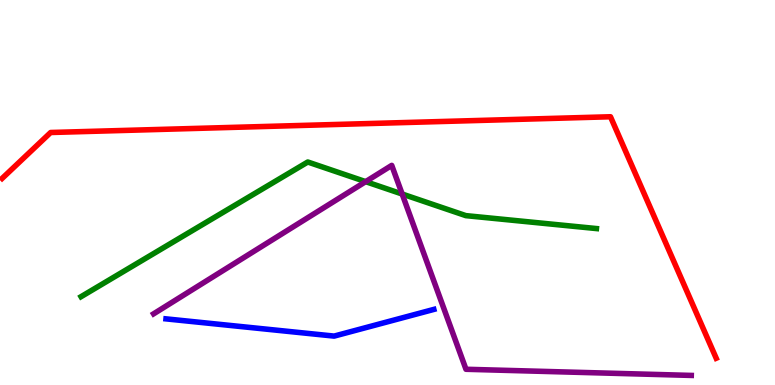[{'lines': ['blue', 'red'], 'intersections': []}, {'lines': ['green', 'red'], 'intersections': []}, {'lines': ['purple', 'red'], 'intersections': []}, {'lines': ['blue', 'green'], 'intersections': []}, {'lines': ['blue', 'purple'], 'intersections': []}, {'lines': ['green', 'purple'], 'intersections': [{'x': 4.72, 'y': 5.28}, {'x': 5.19, 'y': 4.96}]}]